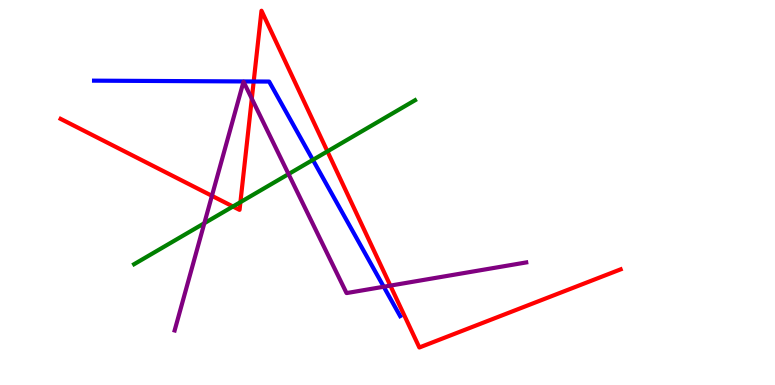[{'lines': ['blue', 'red'], 'intersections': [{'x': 3.27, 'y': 7.88}]}, {'lines': ['green', 'red'], 'intersections': [{'x': 3.01, 'y': 4.64}, {'x': 3.1, 'y': 4.75}, {'x': 4.22, 'y': 6.07}]}, {'lines': ['purple', 'red'], 'intersections': [{'x': 2.73, 'y': 4.91}, {'x': 3.25, 'y': 7.44}, {'x': 5.04, 'y': 2.58}]}, {'lines': ['blue', 'green'], 'intersections': [{'x': 4.04, 'y': 5.85}]}, {'lines': ['blue', 'purple'], 'intersections': [{'x': 4.95, 'y': 2.55}]}, {'lines': ['green', 'purple'], 'intersections': [{'x': 2.64, 'y': 4.2}, {'x': 3.72, 'y': 5.48}]}]